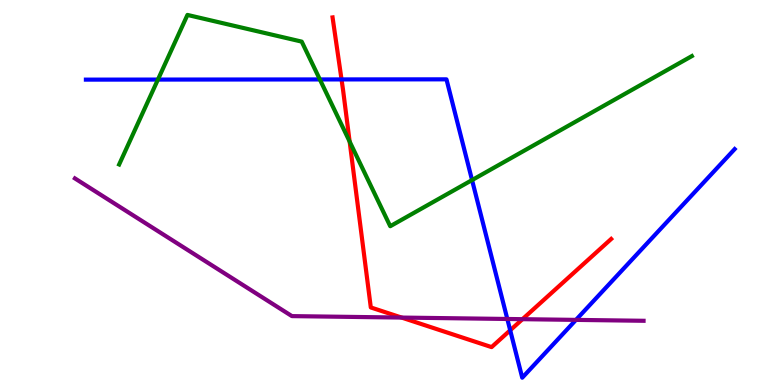[{'lines': ['blue', 'red'], 'intersections': [{'x': 4.41, 'y': 7.94}, {'x': 6.58, 'y': 1.42}]}, {'lines': ['green', 'red'], 'intersections': [{'x': 4.51, 'y': 6.32}]}, {'lines': ['purple', 'red'], 'intersections': [{'x': 5.18, 'y': 1.75}, {'x': 6.74, 'y': 1.71}]}, {'lines': ['blue', 'green'], 'intersections': [{'x': 2.04, 'y': 7.93}, {'x': 4.13, 'y': 7.94}, {'x': 6.09, 'y': 5.32}]}, {'lines': ['blue', 'purple'], 'intersections': [{'x': 6.55, 'y': 1.71}, {'x': 7.43, 'y': 1.69}]}, {'lines': ['green', 'purple'], 'intersections': []}]